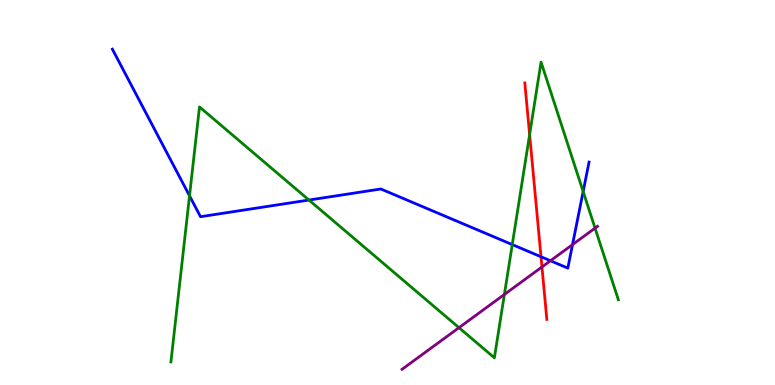[{'lines': ['blue', 'red'], 'intersections': [{'x': 6.98, 'y': 3.33}]}, {'lines': ['green', 'red'], 'intersections': [{'x': 6.83, 'y': 6.5}]}, {'lines': ['purple', 'red'], 'intersections': [{'x': 6.99, 'y': 3.07}]}, {'lines': ['blue', 'green'], 'intersections': [{'x': 2.45, 'y': 4.91}, {'x': 3.99, 'y': 4.8}, {'x': 6.61, 'y': 3.65}, {'x': 7.52, 'y': 5.03}]}, {'lines': ['blue', 'purple'], 'intersections': [{'x': 7.1, 'y': 3.23}, {'x': 7.39, 'y': 3.65}]}, {'lines': ['green', 'purple'], 'intersections': [{'x': 5.92, 'y': 1.49}, {'x': 6.51, 'y': 2.35}, {'x': 7.68, 'y': 4.07}]}]